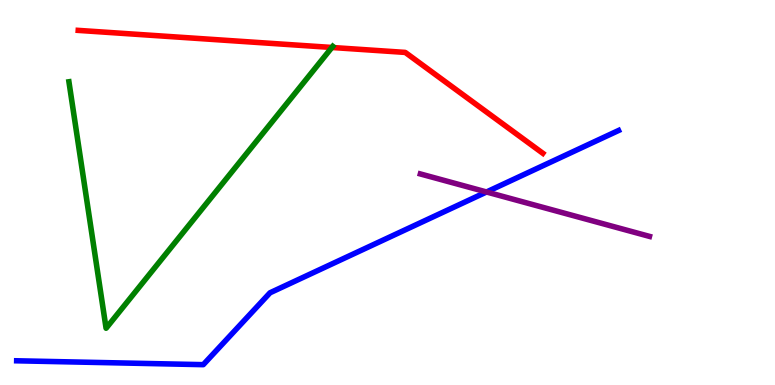[{'lines': ['blue', 'red'], 'intersections': []}, {'lines': ['green', 'red'], 'intersections': [{'x': 4.28, 'y': 8.77}]}, {'lines': ['purple', 'red'], 'intersections': []}, {'lines': ['blue', 'green'], 'intersections': []}, {'lines': ['blue', 'purple'], 'intersections': [{'x': 6.28, 'y': 5.01}]}, {'lines': ['green', 'purple'], 'intersections': []}]